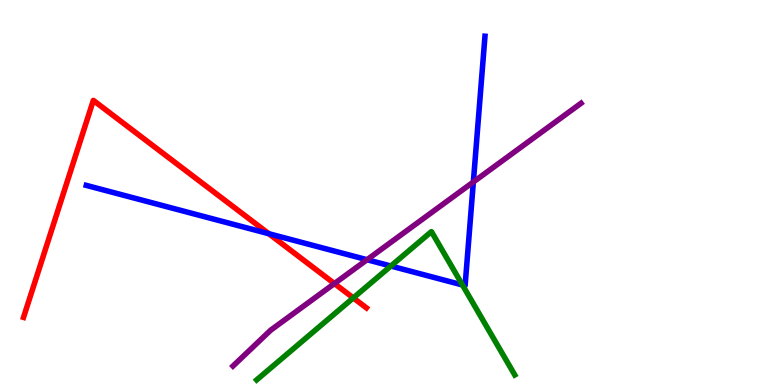[{'lines': ['blue', 'red'], 'intersections': [{'x': 3.47, 'y': 3.93}]}, {'lines': ['green', 'red'], 'intersections': [{'x': 4.56, 'y': 2.26}]}, {'lines': ['purple', 'red'], 'intersections': [{'x': 4.32, 'y': 2.63}]}, {'lines': ['blue', 'green'], 'intersections': [{'x': 5.04, 'y': 3.09}, {'x': 5.97, 'y': 2.6}]}, {'lines': ['blue', 'purple'], 'intersections': [{'x': 4.74, 'y': 3.25}, {'x': 6.11, 'y': 5.27}]}, {'lines': ['green', 'purple'], 'intersections': []}]